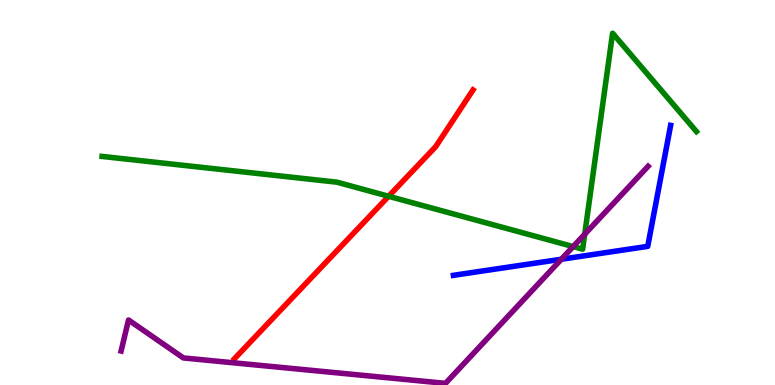[{'lines': ['blue', 'red'], 'intersections': []}, {'lines': ['green', 'red'], 'intersections': [{'x': 5.01, 'y': 4.9}]}, {'lines': ['purple', 'red'], 'intersections': []}, {'lines': ['blue', 'green'], 'intersections': []}, {'lines': ['blue', 'purple'], 'intersections': [{'x': 7.24, 'y': 3.27}]}, {'lines': ['green', 'purple'], 'intersections': [{'x': 7.4, 'y': 3.6}, {'x': 7.54, 'y': 3.92}]}]